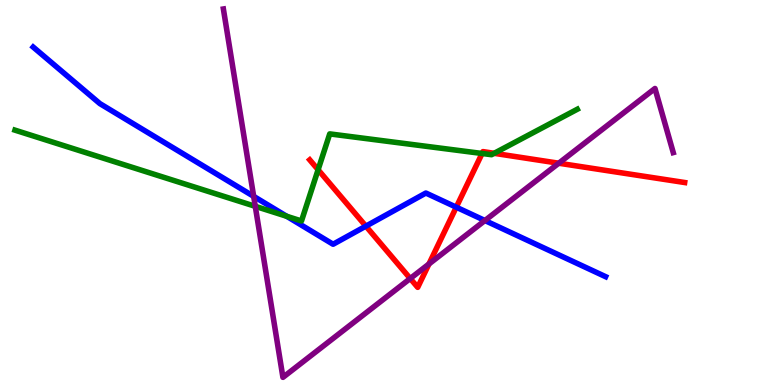[{'lines': ['blue', 'red'], 'intersections': [{'x': 4.72, 'y': 4.13}, {'x': 5.89, 'y': 4.62}]}, {'lines': ['green', 'red'], 'intersections': [{'x': 4.1, 'y': 5.59}, {'x': 6.22, 'y': 6.01}, {'x': 6.38, 'y': 6.02}]}, {'lines': ['purple', 'red'], 'intersections': [{'x': 5.29, 'y': 2.77}, {'x': 5.53, 'y': 3.14}, {'x': 7.21, 'y': 5.76}]}, {'lines': ['blue', 'green'], 'intersections': [{'x': 3.7, 'y': 4.38}]}, {'lines': ['blue', 'purple'], 'intersections': [{'x': 3.27, 'y': 4.9}, {'x': 6.26, 'y': 4.27}]}, {'lines': ['green', 'purple'], 'intersections': [{'x': 3.29, 'y': 4.64}]}]